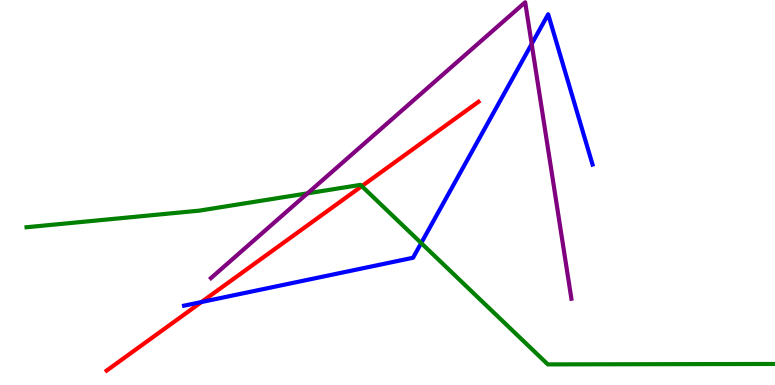[{'lines': ['blue', 'red'], 'intersections': [{'x': 2.6, 'y': 2.16}]}, {'lines': ['green', 'red'], 'intersections': [{'x': 4.67, 'y': 5.16}]}, {'lines': ['purple', 'red'], 'intersections': []}, {'lines': ['blue', 'green'], 'intersections': [{'x': 5.43, 'y': 3.69}]}, {'lines': ['blue', 'purple'], 'intersections': [{'x': 6.86, 'y': 8.86}]}, {'lines': ['green', 'purple'], 'intersections': [{'x': 3.97, 'y': 4.98}]}]